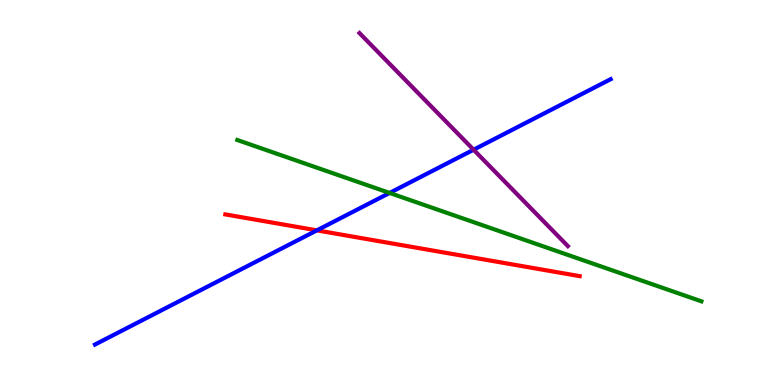[{'lines': ['blue', 'red'], 'intersections': [{'x': 4.09, 'y': 4.02}]}, {'lines': ['green', 'red'], 'intersections': []}, {'lines': ['purple', 'red'], 'intersections': []}, {'lines': ['blue', 'green'], 'intersections': [{'x': 5.03, 'y': 4.99}]}, {'lines': ['blue', 'purple'], 'intersections': [{'x': 6.11, 'y': 6.11}]}, {'lines': ['green', 'purple'], 'intersections': []}]